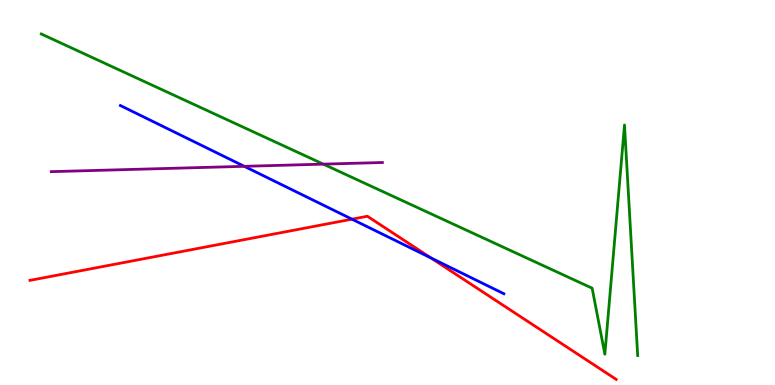[{'lines': ['blue', 'red'], 'intersections': [{'x': 4.54, 'y': 4.31}, {'x': 5.56, 'y': 3.3}]}, {'lines': ['green', 'red'], 'intersections': []}, {'lines': ['purple', 'red'], 'intersections': []}, {'lines': ['blue', 'green'], 'intersections': []}, {'lines': ['blue', 'purple'], 'intersections': [{'x': 3.15, 'y': 5.68}]}, {'lines': ['green', 'purple'], 'intersections': [{'x': 4.17, 'y': 5.74}]}]